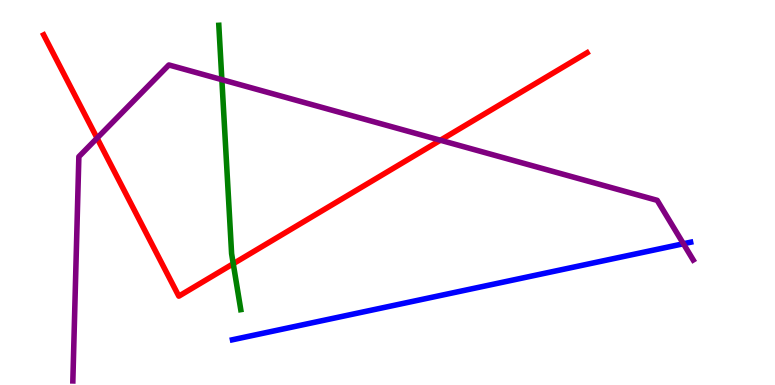[{'lines': ['blue', 'red'], 'intersections': []}, {'lines': ['green', 'red'], 'intersections': [{'x': 3.01, 'y': 3.15}]}, {'lines': ['purple', 'red'], 'intersections': [{'x': 1.25, 'y': 6.41}, {'x': 5.68, 'y': 6.36}]}, {'lines': ['blue', 'green'], 'intersections': []}, {'lines': ['blue', 'purple'], 'intersections': [{'x': 8.82, 'y': 3.67}]}, {'lines': ['green', 'purple'], 'intersections': [{'x': 2.86, 'y': 7.93}]}]